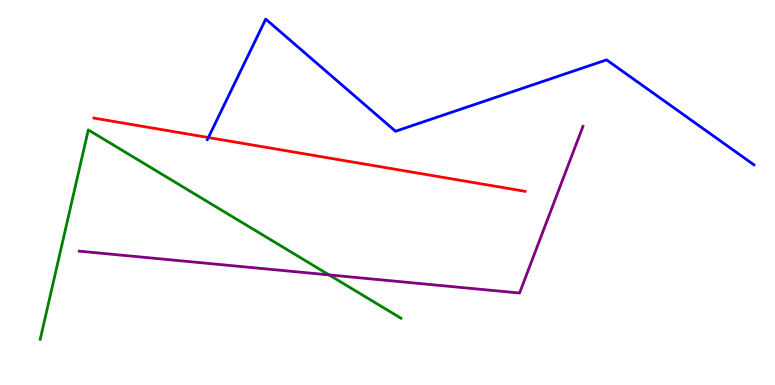[{'lines': ['blue', 'red'], 'intersections': [{'x': 2.69, 'y': 6.43}]}, {'lines': ['green', 'red'], 'intersections': []}, {'lines': ['purple', 'red'], 'intersections': []}, {'lines': ['blue', 'green'], 'intersections': []}, {'lines': ['blue', 'purple'], 'intersections': []}, {'lines': ['green', 'purple'], 'intersections': [{'x': 4.25, 'y': 2.86}]}]